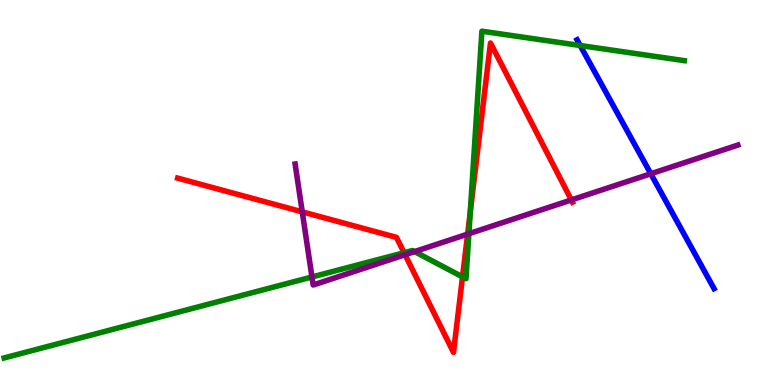[{'lines': ['blue', 'red'], 'intersections': []}, {'lines': ['green', 'red'], 'intersections': [{'x': 5.21, 'y': 3.44}, {'x': 5.97, 'y': 2.81}, {'x': 6.07, 'y': 4.49}]}, {'lines': ['purple', 'red'], 'intersections': [{'x': 3.9, 'y': 4.5}, {'x': 5.23, 'y': 3.38}, {'x': 6.03, 'y': 3.92}, {'x': 7.37, 'y': 4.81}]}, {'lines': ['blue', 'green'], 'intersections': [{'x': 7.49, 'y': 8.82}]}, {'lines': ['blue', 'purple'], 'intersections': [{'x': 8.4, 'y': 5.49}]}, {'lines': ['green', 'purple'], 'intersections': [{'x': 4.03, 'y': 2.81}, {'x': 5.35, 'y': 3.46}, {'x': 6.05, 'y': 3.93}]}]